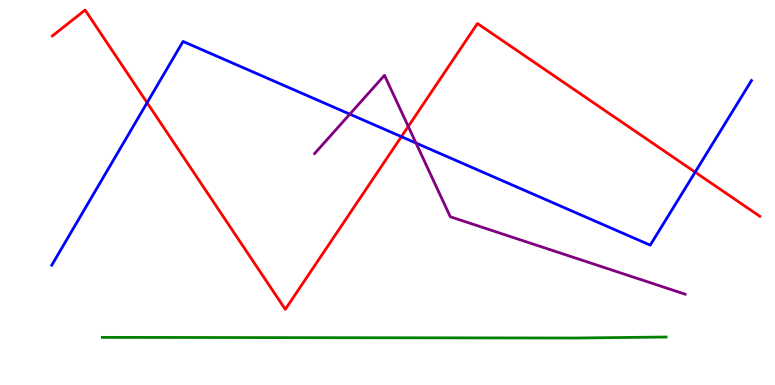[{'lines': ['blue', 'red'], 'intersections': [{'x': 1.9, 'y': 7.33}, {'x': 5.18, 'y': 6.45}, {'x': 8.97, 'y': 5.53}]}, {'lines': ['green', 'red'], 'intersections': []}, {'lines': ['purple', 'red'], 'intersections': [{'x': 5.27, 'y': 6.72}]}, {'lines': ['blue', 'green'], 'intersections': []}, {'lines': ['blue', 'purple'], 'intersections': [{'x': 4.51, 'y': 7.03}, {'x': 5.37, 'y': 6.29}]}, {'lines': ['green', 'purple'], 'intersections': []}]